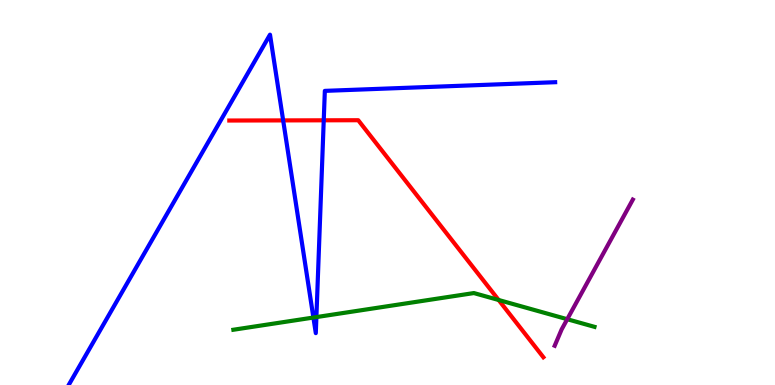[{'lines': ['blue', 'red'], 'intersections': [{'x': 3.65, 'y': 6.87}, {'x': 4.18, 'y': 6.88}]}, {'lines': ['green', 'red'], 'intersections': [{'x': 6.43, 'y': 2.21}]}, {'lines': ['purple', 'red'], 'intersections': []}, {'lines': ['blue', 'green'], 'intersections': [{'x': 4.04, 'y': 1.75}, {'x': 4.08, 'y': 1.76}]}, {'lines': ['blue', 'purple'], 'intersections': []}, {'lines': ['green', 'purple'], 'intersections': [{'x': 7.32, 'y': 1.71}]}]